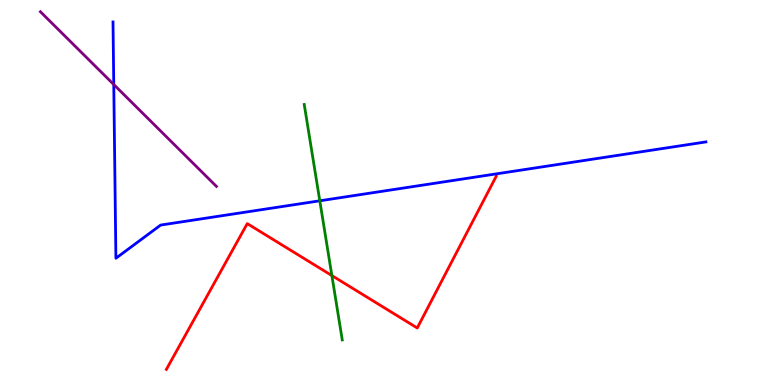[{'lines': ['blue', 'red'], 'intersections': []}, {'lines': ['green', 'red'], 'intersections': [{'x': 4.28, 'y': 2.84}]}, {'lines': ['purple', 'red'], 'intersections': []}, {'lines': ['blue', 'green'], 'intersections': [{'x': 4.13, 'y': 4.78}]}, {'lines': ['blue', 'purple'], 'intersections': [{'x': 1.47, 'y': 7.8}]}, {'lines': ['green', 'purple'], 'intersections': []}]